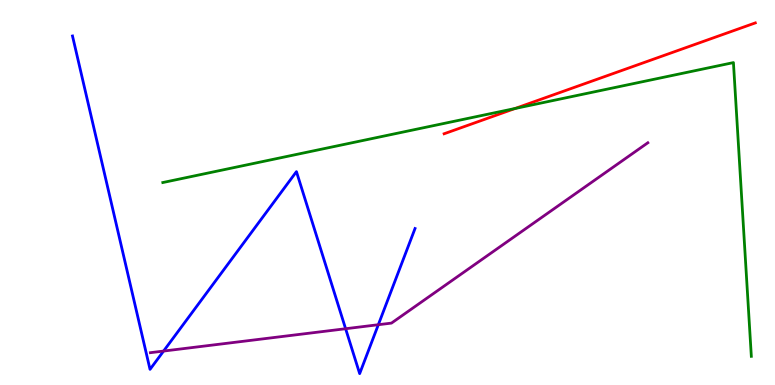[{'lines': ['blue', 'red'], 'intersections': []}, {'lines': ['green', 'red'], 'intersections': [{'x': 6.65, 'y': 7.18}]}, {'lines': ['purple', 'red'], 'intersections': []}, {'lines': ['blue', 'green'], 'intersections': []}, {'lines': ['blue', 'purple'], 'intersections': [{'x': 2.11, 'y': 0.881}, {'x': 4.46, 'y': 1.46}, {'x': 4.88, 'y': 1.57}]}, {'lines': ['green', 'purple'], 'intersections': []}]